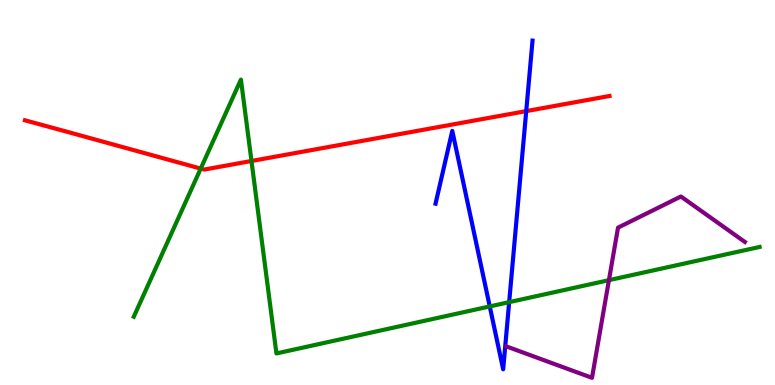[{'lines': ['blue', 'red'], 'intersections': [{'x': 6.79, 'y': 7.11}]}, {'lines': ['green', 'red'], 'intersections': [{'x': 2.59, 'y': 5.62}, {'x': 3.24, 'y': 5.82}]}, {'lines': ['purple', 'red'], 'intersections': []}, {'lines': ['blue', 'green'], 'intersections': [{'x': 6.32, 'y': 2.04}, {'x': 6.57, 'y': 2.15}]}, {'lines': ['blue', 'purple'], 'intersections': []}, {'lines': ['green', 'purple'], 'intersections': [{'x': 7.86, 'y': 2.72}]}]